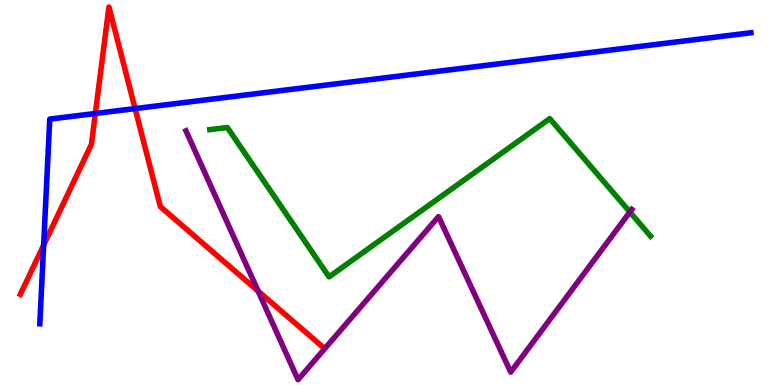[{'lines': ['blue', 'red'], 'intersections': [{'x': 0.563, 'y': 3.63}, {'x': 1.23, 'y': 7.05}, {'x': 1.74, 'y': 7.18}]}, {'lines': ['green', 'red'], 'intersections': []}, {'lines': ['purple', 'red'], 'intersections': [{'x': 3.33, 'y': 2.44}]}, {'lines': ['blue', 'green'], 'intersections': []}, {'lines': ['blue', 'purple'], 'intersections': []}, {'lines': ['green', 'purple'], 'intersections': [{'x': 8.13, 'y': 4.49}]}]